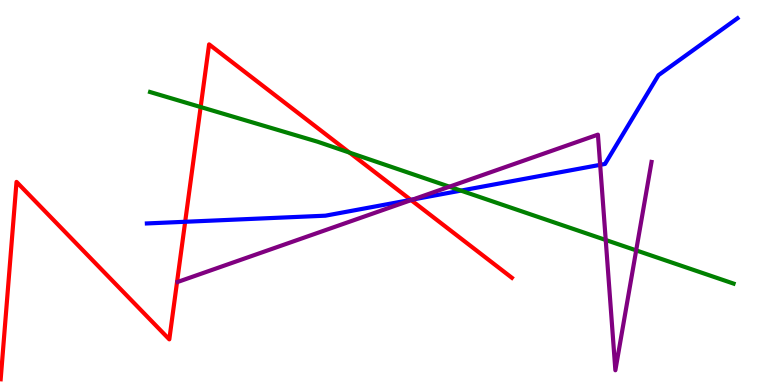[{'lines': ['blue', 'red'], 'intersections': [{'x': 2.39, 'y': 4.24}, {'x': 5.3, 'y': 4.81}]}, {'lines': ['green', 'red'], 'intersections': [{'x': 2.59, 'y': 7.22}, {'x': 4.51, 'y': 6.04}]}, {'lines': ['purple', 'red'], 'intersections': [{'x': 5.3, 'y': 4.8}]}, {'lines': ['blue', 'green'], 'intersections': [{'x': 5.95, 'y': 5.05}]}, {'lines': ['blue', 'purple'], 'intersections': [{'x': 5.33, 'y': 4.82}, {'x': 7.74, 'y': 5.72}]}, {'lines': ['green', 'purple'], 'intersections': [{'x': 5.8, 'y': 5.15}, {'x': 7.82, 'y': 3.77}, {'x': 8.21, 'y': 3.5}]}]